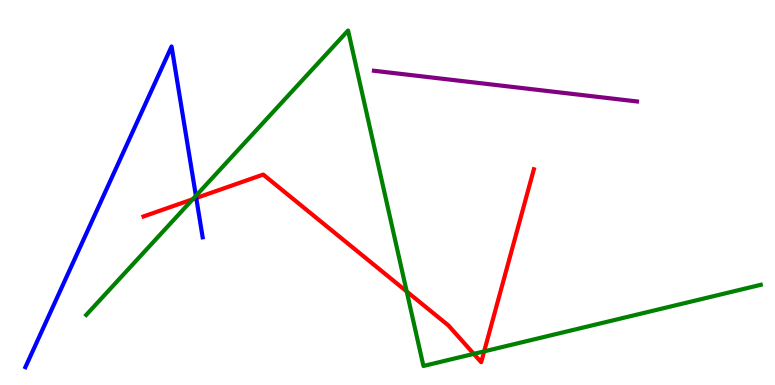[{'lines': ['blue', 'red'], 'intersections': [{'x': 2.53, 'y': 4.86}]}, {'lines': ['green', 'red'], 'intersections': [{'x': 2.49, 'y': 4.83}, {'x': 5.25, 'y': 2.43}, {'x': 6.11, 'y': 0.809}, {'x': 6.25, 'y': 0.874}]}, {'lines': ['purple', 'red'], 'intersections': []}, {'lines': ['blue', 'green'], 'intersections': [{'x': 2.53, 'y': 4.91}]}, {'lines': ['blue', 'purple'], 'intersections': []}, {'lines': ['green', 'purple'], 'intersections': []}]